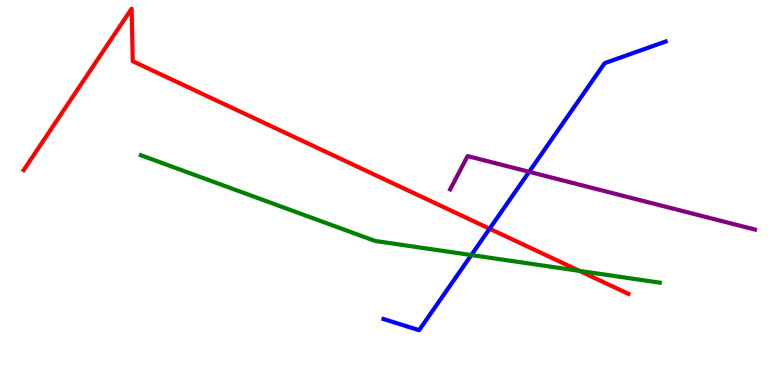[{'lines': ['blue', 'red'], 'intersections': [{'x': 6.32, 'y': 4.06}]}, {'lines': ['green', 'red'], 'intersections': [{'x': 7.48, 'y': 2.96}]}, {'lines': ['purple', 'red'], 'intersections': []}, {'lines': ['blue', 'green'], 'intersections': [{'x': 6.08, 'y': 3.38}]}, {'lines': ['blue', 'purple'], 'intersections': [{'x': 6.83, 'y': 5.54}]}, {'lines': ['green', 'purple'], 'intersections': []}]